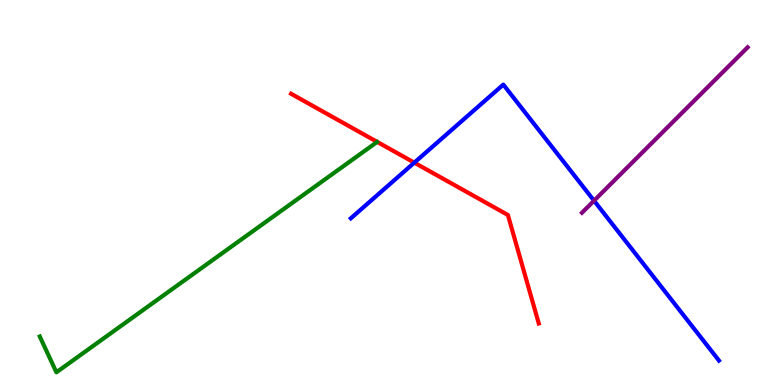[{'lines': ['blue', 'red'], 'intersections': [{'x': 5.35, 'y': 5.78}]}, {'lines': ['green', 'red'], 'intersections': []}, {'lines': ['purple', 'red'], 'intersections': []}, {'lines': ['blue', 'green'], 'intersections': []}, {'lines': ['blue', 'purple'], 'intersections': [{'x': 7.66, 'y': 4.79}]}, {'lines': ['green', 'purple'], 'intersections': []}]